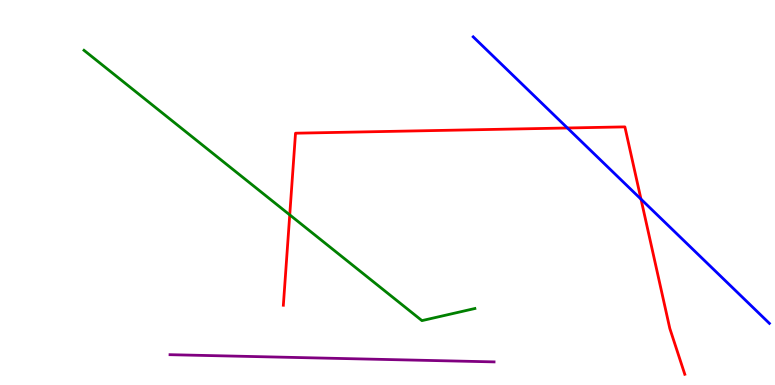[{'lines': ['blue', 'red'], 'intersections': [{'x': 7.32, 'y': 6.68}, {'x': 8.27, 'y': 4.83}]}, {'lines': ['green', 'red'], 'intersections': [{'x': 3.74, 'y': 4.42}]}, {'lines': ['purple', 'red'], 'intersections': []}, {'lines': ['blue', 'green'], 'intersections': []}, {'lines': ['blue', 'purple'], 'intersections': []}, {'lines': ['green', 'purple'], 'intersections': []}]